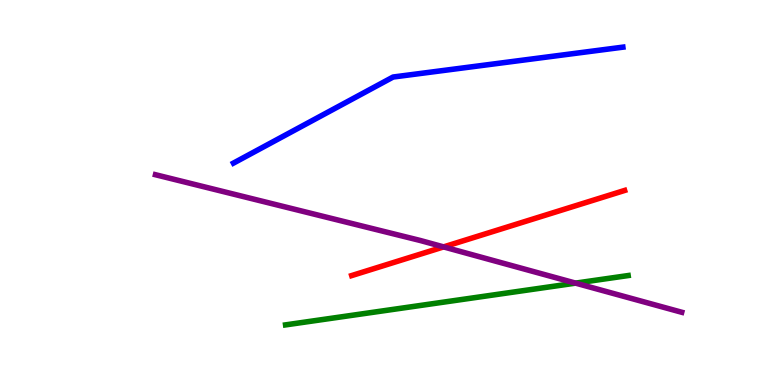[{'lines': ['blue', 'red'], 'intersections': []}, {'lines': ['green', 'red'], 'intersections': []}, {'lines': ['purple', 'red'], 'intersections': [{'x': 5.72, 'y': 3.59}]}, {'lines': ['blue', 'green'], 'intersections': []}, {'lines': ['blue', 'purple'], 'intersections': []}, {'lines': ['green', 'purple'], 'intersections': [{'x': 7.43, 'y': 2.65}]}]